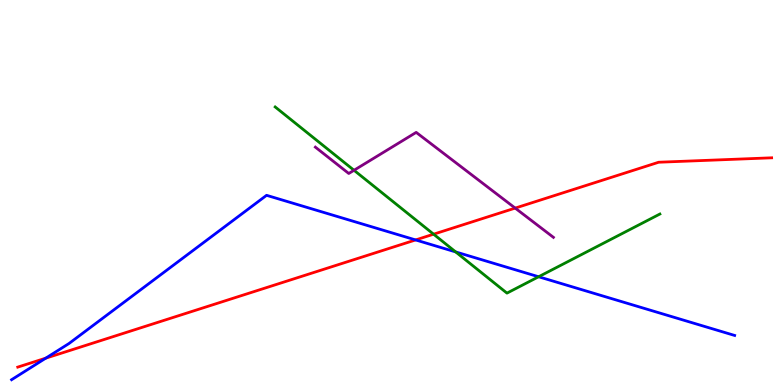[{'lines': ['blue', 'red'], 'intersections': [{'x': 0.59, 'y': 0.697}, {'x': 5.36, 'y': 3.77}]}, {'lines': ['green', 'red'], 'intersections': [{'x': 5.59, 'y': 3.92}]}, {'lines': ['purple', 'red'], 'intersections': [{'x': 6.65, 'y': 4.59}]}, {'lines': ['blue', 'green'], 'intersections': [{'x': 5.88, 'y': 3.46}, {'x': 6.95, 'y': 2.81}]}, {'lines': ['blue', 'purple'], 'intersections': []}, {'lines': ['green', 'purple'], 'intersections': [{'x': 4.57, 'y': 5.58}]}]